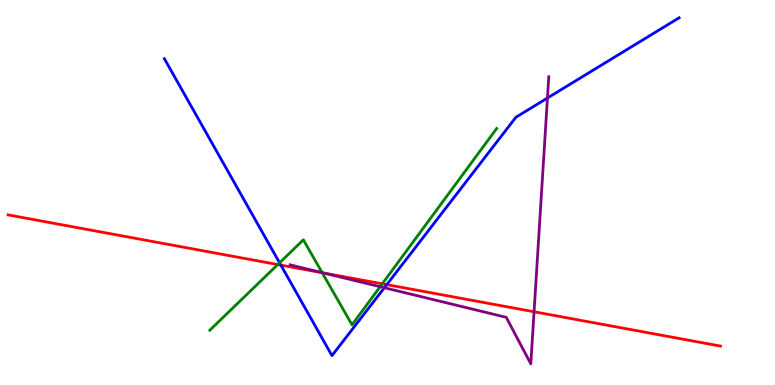[{'lines': ['blue', 'red'], 'intersections': [{'x': 3.62, 'y': 3.11}, {'x': 4.99, 'y': 2.61}]}, {'lines': ['green', 'red'], 'intersections': [{'x': 3.58, 'y': 3.13}, {'x': 4.16, 'y': 2.92}, {'x': 4.93, 'y': 2.63}]}, {'lines': ['purple', 'red'], 'intersections': [{'x': 4.18, 'y': 2.91}, {'x': 6.89, 'y': 1.9}]}, {'lines': ['blue', 'green'], 'intersections': [{'x': 3.61, 'y': 3.17}]}, {'lines': ['blue', 'purple'], 'intersections': [{'x': 4.96, 'y': 2.53}, {'x': 7.06, 'y': 7.45}]}, {'lines': ['green', 'purple'], 'intersections': [{'x': 4.16, 'y': 2.92}, {'x': 4.9, 'y': 2.55}]}]